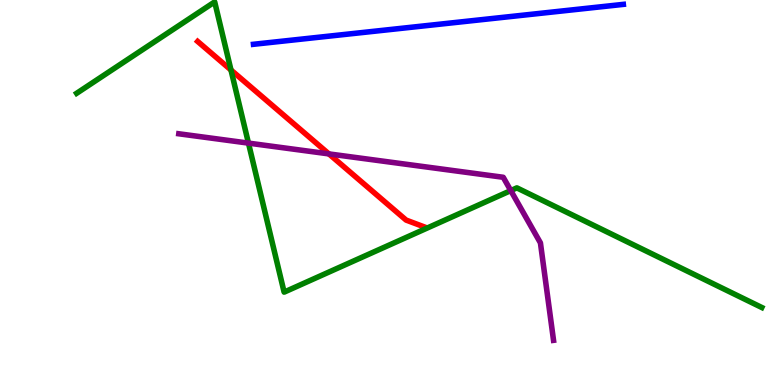[{'lines': ['blue', 'red'], 'intersections': []}, {'lines': ['green', 'red'], 'intersections': [{'x': 2.98, 'y': 8.18}]}, {'lines': ['purple', 'red'], 'intersections': [{'x': 4.24, 'y': 6.0}]}, {'lines': ['blue', 'green'], 'intersections': []}, {'lines': ['blue', 'purple'], 'intersections': []}, {'lines': ['green', 'purple'], 'intersections': [{'x': 3.21, 'y': 6.28}, {'x': 6.59, 'y': 5.05}]}]